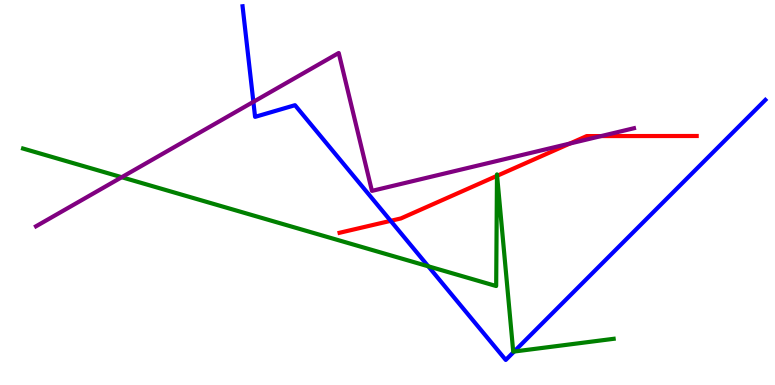[{'lines': ['blue', 'red'], 'intersections': [{'x': 5.04, 'y': 4.26}]}, {'lines': ['green', 'red'], 'intersections': [{'x': 6.41, 'y': 5.43}, {'x': 6.41, 'y': 5.43}]}, {'lines': ['purple', 'red'], 'intersections': [{'x': 7.35, 'y': 6.27}, {'x': 7.76, 'y': 6.47}]}, {'lines': ['blue', 'green'], 'intersections': [{'x': 5.53, 'y': 3.08}, {'x': 6.63, 'y': 0.869}]}, {'lines': ['blue', 'purple'], 'intersections': [{'x': 3.27, 'y': 7.35}]}, {'lines': ['green', 'purple'], 'intersections': [{'x': 1.57, 'y': 5.4}]}]